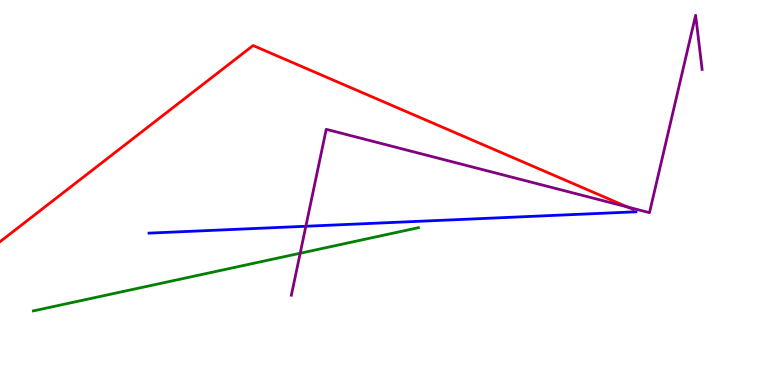[{'lines': ['blue', 'red'], 'intersections': []}, {'lines': ['green', 'red'], 'intersections': []}, {'lines': ['purple', 'red'], 'intersections': [{'x': 8.1, 'y': 4.62}]}, {'lines': ['blue', 'green'], 'intersections': []}, {'lines': ['blue', 'purple'], 'intersections': [{'x': 3.95, 'y': 4.12}]}, {'lines': ['green', 'purple'], 'intersections': [{'x': 3.87, 'y': 3.42}]}]